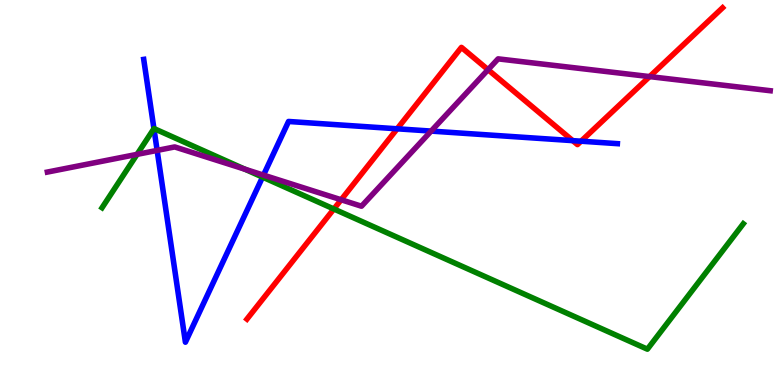[{'lines': ['blue', 'red'], 'intersections': [{'x': 5.12, 'y': 6.65}, {'x': 7.39, 'y': 6.35}, {'x': 7.5, 'y': 6.33}]}, {'lines': ['green', 'red'], 'intersections': [{'x': 4.31, 'y': 4.57}]}, {'lines': ['purple', 'red'], 'intersections': [{'x': 4.4, 'y': 4.81}, {'x': 6.3, 'y': 8.19}, {'x': 8.38, 'y': 8.01}]}, {'lines': ['blue', 'green'], 'intersections': [{'x': 1.99, 'y': 6.66}, {'x': 3.39, 'y': 5.4}]}, {'lines': ['blue', 'purple'], 'intersections': [{'x': 2.03, 'y': 6.09}, {'x': 3.4, 'y': 5.45}, {'x': 5.56, 'y': 6.6}]}, {'lines': ['green', 'purple'], 'intersections': [{'x': 1.77, 'y': 5.99}, {'x': 3.16, 'y': 5.6}]}]